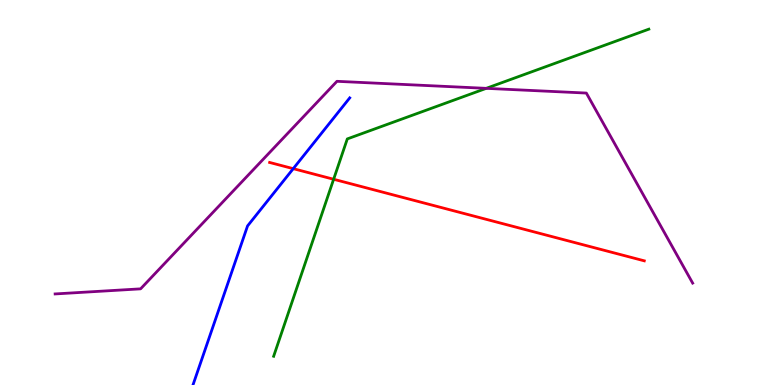[{'lines': ['blue', 'red'], 'intersections': [{'x': 3.78, 'y': 5.62}]}, {'lines': ['green', 'red'], 'intersections': [{'x': 4.3, 'y': 5.34}]}, {'lines': ['purple', 'red'], 'intersections': []}, {'lines': ['blue', 'green'], 'intersections': []}, {'lines': ['blue', 'purple'], 'intersections': []}, {'lines': ['green', 'purple'], 'intersections': [{'x': 6.27, 'y': 7.71}]}]